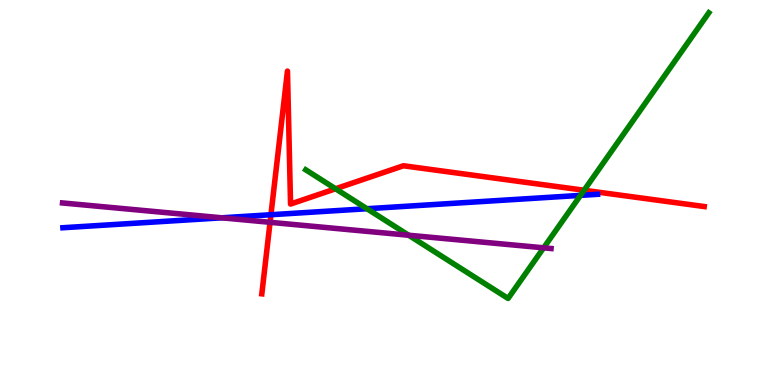[{'lines': ['blue', 'red'], 'intersections': [{'x': 3.5, 'y': 4.42}]}, {'lines': ['green', 'red'], 'intersections': [{'x': 4.33, 'y': 5.1}, {'x': 7.54, 'y': 5.06}]}, {'lines': ['purple', 'red'], 'intersections': [{'x': 3.48, 'y': 4.23}]}, {'lines': ['blue', 'green'], 'intersections': [{'x': 4.73, 'y': 4.58}, {'x': 7.49, 'y': 4.93}]}, {'lines': ['blue', 'purple'], 'intersections': [{'x': 2.86, 'y': 4.34}]}, {'lines': ['green', 'purple'], 'intersections': [{'x': 5.27, 'y': 3.89}, {'x': 7.01, 'y': 3.56}]}]